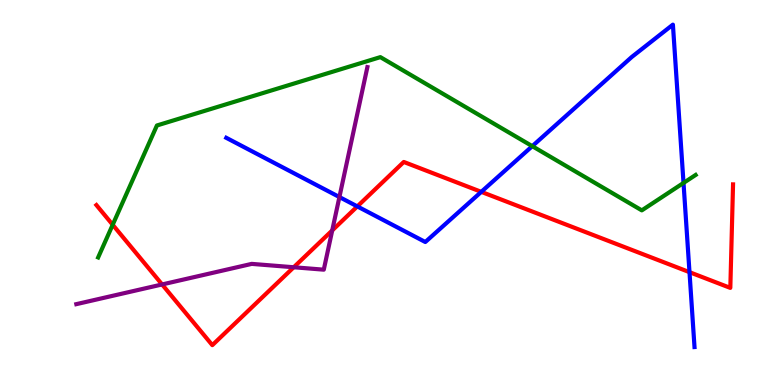[{'lines': ['blue', 'red'], 'intersections': [{'x': 4.61, 'y': 4.64}, {'x': 6.21, 'y': 5.02}, {'x': 8.9, 'y': 2.93}]}, {'lines': ['green', 'red'], 'intersections': [{'x': 1.45, 'y': 4.16}]}, {'lines': ['purple', 'red'], 'intersections': [{'x': 2.09, 'y': 2.61}, {'x': 3.79, 'y': 3.06}, {'x': 4.29, 'y': 4.02}]}, {'lines': ['blue', 'green'], 'intersections': [{'x': 6.87, 'y': 6.2}, {'x': 8.82, 'y': 5.25}]}, {'lines': ['blue', 'purple'], 'intersections': [{'x': 4.38, 'y': 4.88}]}, {'lines': ['green', 'purple'], 'intersections': []}]